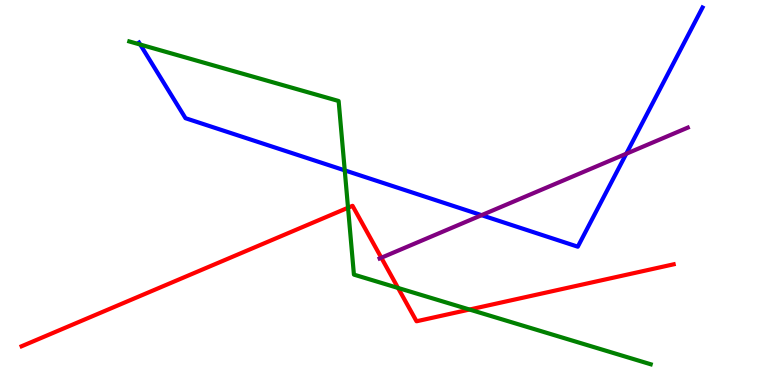[{'lines': ['blue', 'red'], 'intersections': []}, {'lines': ['green', 'red'], 'intersections': [{'x': 4.49, 'y': 4.6}, {'x': 5.14, 'y': 2.52}, {'x': 6.06, 'y': 1.96}]}, {'lines': ['purple', 'red'], 'intersections': [{'x': 4.92, 'y': 3.31}]}, {'lines': ['blue', 'green'], 'intersections': [{'x': 1.81, 'y': 8.84}, {'x': 4.45, 'y': 5.58}]}, {'lines': ['blue', 'purple'], 'intersections': [{'x': 6.21, 'y': 4.41}, {'x': 8.08, 'y': 6.01}]}, {'lines': ['green', 'purple'], 'intersections': []}]